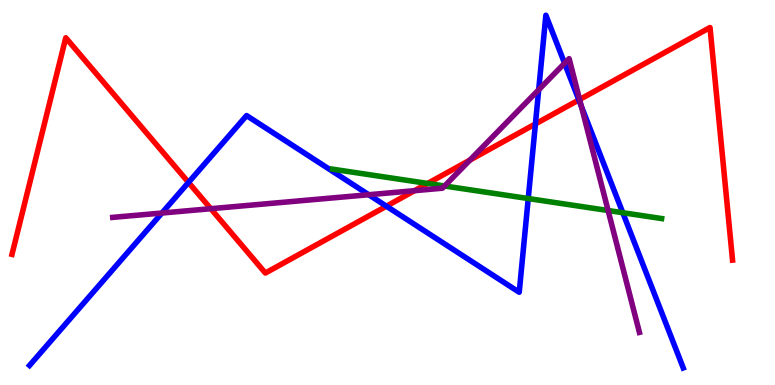[{'lines': ['blue', 'red'], 'intersections': [{'x': 2.43, 'y': 5.26}, {'x': 4.99, 'y': 4.64}, {'x': 6.91, 'y': 6.78}, {'x': 7.47, 'y': 7.4}]}, {'lines': ['green', 'red'], 'intersections': [{'x': 5.52, 'y': 5.24}]}, {'lines': ['purple', 'red'], 'intersections': [{'x': 2.72, 'y': 4.58}, {'x': 5.35, 'y': 5.05}, {'x': 6.06, 'y': 5.84}, {'x': 7.48, 'y': 7.42}]}, {'lines': ['blue', 'green'], 'intersections': [{'x': 6.82, 'y': 4.84}, {'x': 8.04, 'y': 4.47}]}, {'lines': ['blue', 'purple'], 'intersections': [{'x': 2.09, 'y': 4.47}, {'x': 4.76, 'y': 4.94}, {'x': 6.95, 'y': 7.67}, {'x': 7.28, 'y': 8.36}, {'x': 7.5, 'y': 7.24}]}, {'lines': ['green', 'purple'], 'intersections': [{'x': 5.74, 'y': 5.17}, {'x': 7.85, 'y': 4.53}]}]